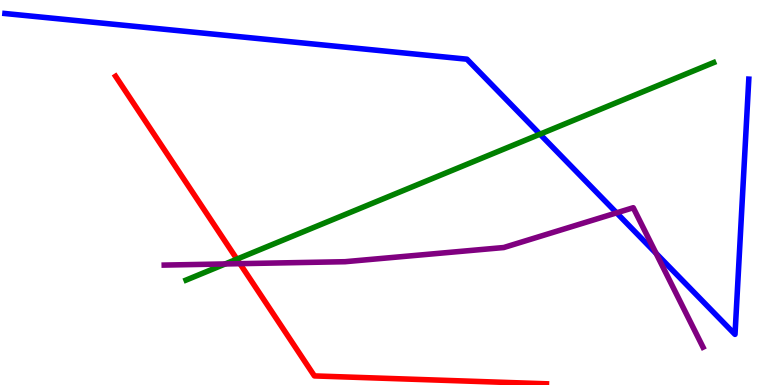[{'lines': ['blue', 'red'], 'intersections': []}, {'lines': ['green', 'red'], 'intersections': [{'x': 3.06, 'y': 3.27}]}, {'lines': ['purple', 'red'], 'intersections': [{'x': 3.1, 'y': 3.15}]}, {'lines': ['blue', 'green'], 'intersections': [{'x': 6.97, 'y': 6.51}]}, {'lines': ['blue', 'purple'], 'intersections': [{'x': 7.96, 'y': 4.47}, {'x': 8.47, 'y': 3.42}]}, {'lines': ['green', 'purple'], 'intersections': [{'x': 2.91, 'y': 3.14}]}]